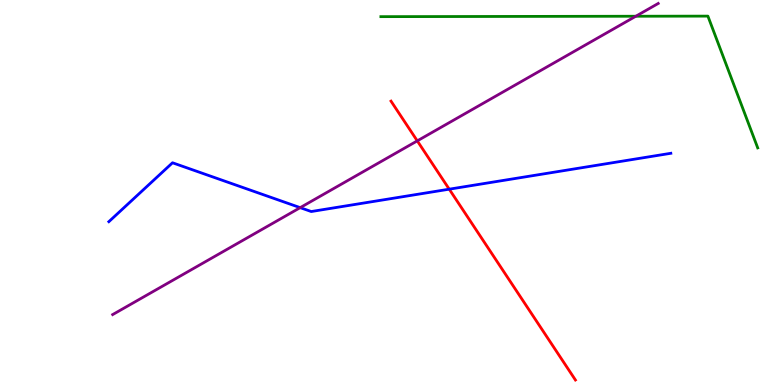[{'lines': ['blue', 'red'], 'intersections': [{'x': 5.8, 'y': 5.09}]}, {'lines': ['green', 'red'], 'intersections': []}, {'lines': ['purple', 'red'], 'intersections': [{'x': 5.38, 'y': 6.34}]}, {'lines': ['blue', 'green'], 'intersections': []}, {'lines': ['blue', 'purple'], 'intersections': [{'x': 3.87, 'y': 4.61}]}, {'lines': ['green', 'purple'], 'intersections': [{'x': 8.2, 'y': 9.58}]}]